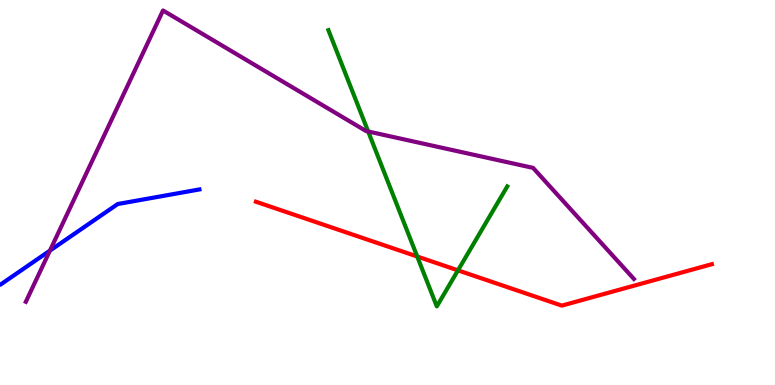[{'lines': ['blue', 'red'], 'intersections': []}, {'lines': ['green', 'red'], 'intersections': [{'x': 5.38, 'y': 3.34}, {'x': 5.91, 'y': 2.98}]}, {'lines': ['purple', 'red'], 'intersections': []}, {'lines': ['blue', 'green'], 'intersections': []}, {'lines': ['blue', 'purple'], 'intersections': [{'x': 0.644, 'y': 3.49}]}, {'lines': ['green', 'purple'], 'intersections': [{'x': 4.75, 'y': 6.59}]}]